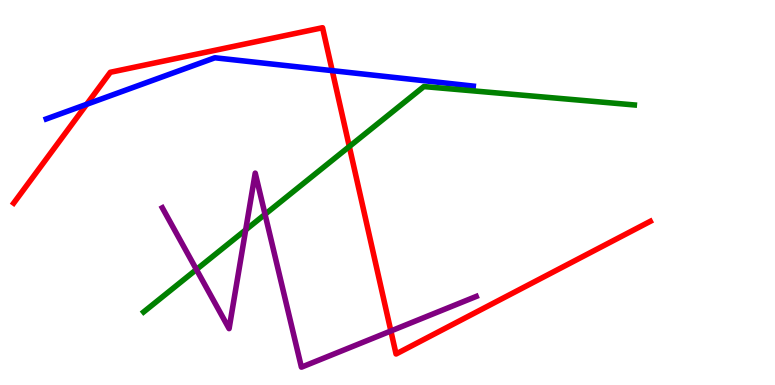[{'lines': ['blue', 'red'], 'intersections': [{'x': 1.12, 'y': 7.29}, {'x': 4.29, 'y': 8.17}]}, {'lines': ['green', 'red'], 'intersections': [{'x': 4.51, 'y': 6.19}]}, {'lines': ['purple', 'red'], 'intersections': [{'x': 5.04, 'y': 1.4}]}, {'lines': ['blue', 'green'], 'intersections': []}, {'lines': ['blue', 'purple'], 'intersections': []}, {'lines': ['green', 'purple'], 'intersections': [{'x': 2.53, 'y': 3.0}, {'x': 3.17, 'y': 4.03}, {'x': 3.42, 'y': 4.43}]}]